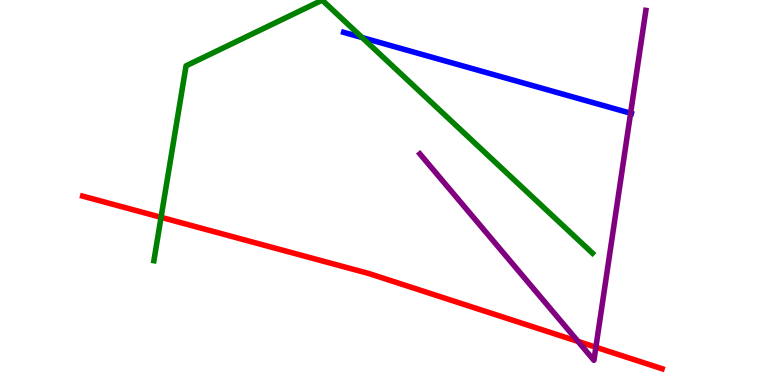[{'lines': ['blue', 'red'], 'intersections': []}, {'lines': ['green', 'red'], 'intersections': [{'x': 2.08, 'y': 4.36}]}, {'lines': ['purple', 'red'], 'intersections': [{'x': 7.46, 'y': 1.13}, {'x': 7.69, 'y': 0.981}]}, {'lines': ['blue', 'green'], 'intersections': [{'x': 4.67, 'y': 9.02}]}, {'lines': ['blue', 'purple'], 'intersections': [{'x': 8.14, 'y': 7.06}]}, {'lines': ['green', 'purple'], 'intersections': []}]